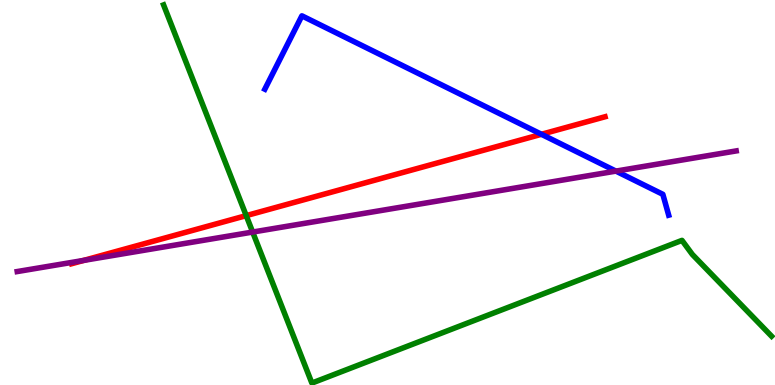[{'lines': ['blue', 'red'], 'intersections': [{'x': 6.99, 'y': 6.51}]}, {'lines': ['green', 'red'], 'intersections': [{'x': 3.18, 'y': 4.4}]}, {'lines': ['purple', 'red'], 'intersections': [{'x': 1.08, 'y': 3.24}]}, {'lines': ['blue', 'green'], 'intersections': []}, {'lines': ['blue', 'purple'], 'intersections': [{'x': 7.95, 'y': 5.56}]}, {'lines': ['green', 'purple'], 'intersections': [{'x': 3.26, 'y': 3.97}]}]